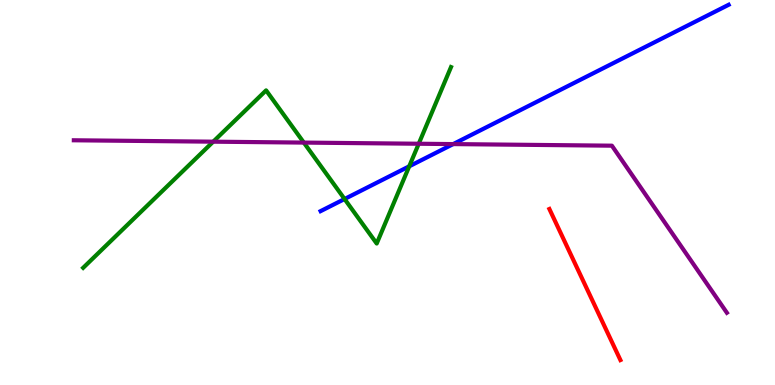[{'lines': ['blue', 'red'], 'intersections': []}, {'lines': ['green', 'red'], 'intersections': []}, {'lines': ['purple', 'red'], 'intersections': []}, {'lines': ['blue', 'green'], 'intersections': [{'x': 4.45, 'y': 4.83}, {'x': 5.28, 'y': 5.68}]}, {'lines': ['blue', 'purple'], 'intersections': [{'x': 5.85, 'y': 6.26}]}, {'lines': ['green', 'purple'], 'intersections': [{'x': 2.75, 'y': 6.32}, {'x': 3.92, 'y': 6.3}, {'x': 5.4, 'y': 6.27}]}]